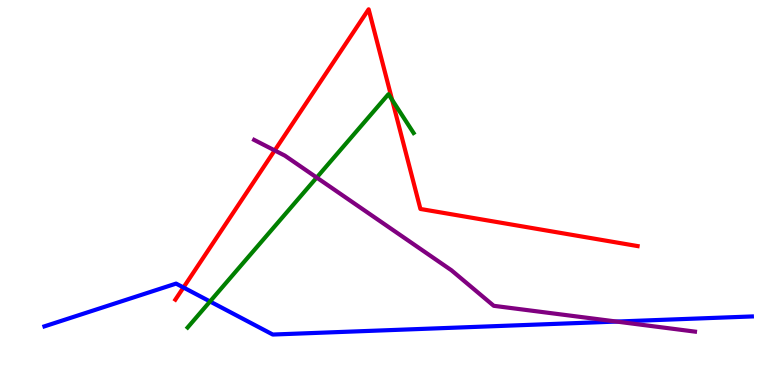[{'lines': ['blue', 'red'], 'intersections': [{'x': 2.37, 'y': 2.53}]}, {'lines': ['green', 'red'], 'intersections': [{'x': 5.06, 'y': 7.41}]}, {'lines': ['purple', 'red'], 'intersections': [{'x': 3.54, 'y': 6.09}]}, {'lines': ['blue', 'green'], 'intersections': [{'x': 2.71, 'y': 2.17}]}, {'lines': ['blue', 'purple'], 'intersections': [{'x': 7.96, 'y': 1.65}]}, {'lines': ['green', 'purple'], 'intersections': [{'x': 4.09, 'y': 5.39}]}]